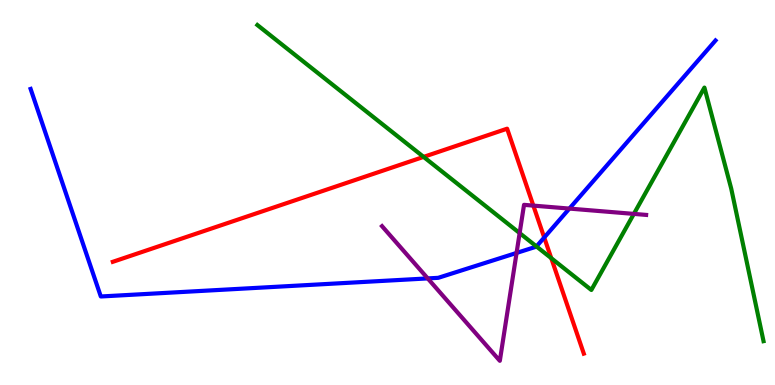[{'lines': ['blue', 'red'], 'intersections': [{'x': 7.02, 'y': 3.83}]}, {'lines': ['green', 'red'], 'intersections': [{'x': 5.47, 'y': 5.92}, {'x': 7.11, 'y': 3.29}]}, {'lines': ['purple', 'red'], 'intersections': [{'x': 6.88, 'y': 4.66}]}, {'lines': ['blue', 'green'], 'intersections': [{'x': 6.92, 'y': 3.6}]}, {'lines': ['blue', 'purple'], 'intersections': [{'x': 5.52, 'y': 2.77}, {'x': 6.67, 'y': 3.43}, {'x': 7.35, 'y': 4.58}]}, {'lines': ['green', 'purple'], 'intersections': [{'x': 6.71, 'y': 3.95}, {'x': 8.18, 'y': 4.44}]}]